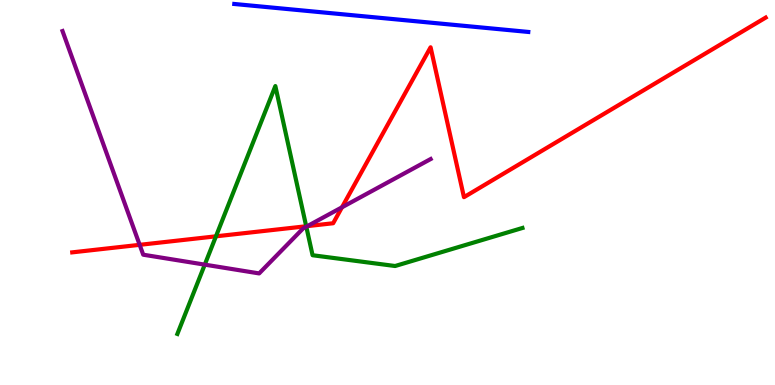[{'lines': ['blue', 'red'], 'intersections': []}, {'lines': ['green', 'red'], 'intersections': [{'x': 2.79, 'y': 3.86}, {'x': 3.95, 'y': 4.12}]}, {'lines': ['purple', 'red'], 'intersections': [{'x': 1.8, 'y': 3.64}, {'x': 3.97, 'y': 4.13}, {'x': 4.41, 'y': 4.62}]}, {'lines': ['blue', 'green'], 'intersections': []}, {'lines': ['blue', 'purple'], 'intersections': []}, {'lines': ['green', 'purple'], 'intersections': [{'x': 2.64, 'y': 3.13}, {'x': 3.95, 'y': 4.11}]}]